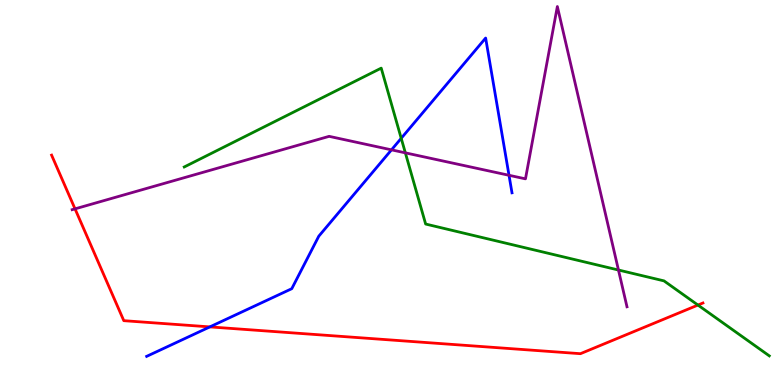[{'lines': ['blue', 'red'], 'intersections': [{'x': 2.71, 'y': 1.51}]}, {'lines': ['green', 'red'], 'intersections': [{'x': 9.01, 'y': 2.08}]}, {'lines': ['purple', 'red'], 'intersections': [{'x': 0.968, 'y': 4.58}]}, {'lines': ['blue', 'green'], 'intersections': [{'x': 5.18, 'y': 6.41}]}, {'lines': ['blue', 'purple'], 'intersections': [{'x': 5.05, 'y': 6.11}, {'x': 6.57, 'y': 5.45}]}, {'lines': ['green', 'purple'], 'intersections': [{'x': 5.23, 'y': 6.03}, {'x': 7.98, 'y': 2.99}]}]